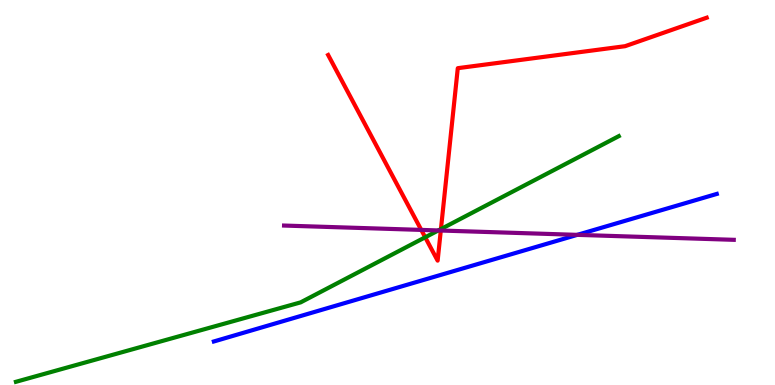[{'lines': ['blue', 'red'], 'intersections': []}, {'lines': ['green', 'red'], 'intersections': [{'x': 5.49, 'y': 3.84}, {'x': 5.69, 'y': 4.05}]}, {'lines': ['purple', 'red'], 'intersections': [{'x': 5.44, 'y': 4.03}, {'x': 5.69, 'y': 4.01}]}, {'lines': ['blue', 'green'], 'intersections': []}, {'lines': ['blue', 'purple'], 'intersections': [{'x': 7.45, 'y': 3.9}]}, {'lines': ['green', 'purple'], 'intersections': [{'x': 5.66, 'y': 4.01}]}]